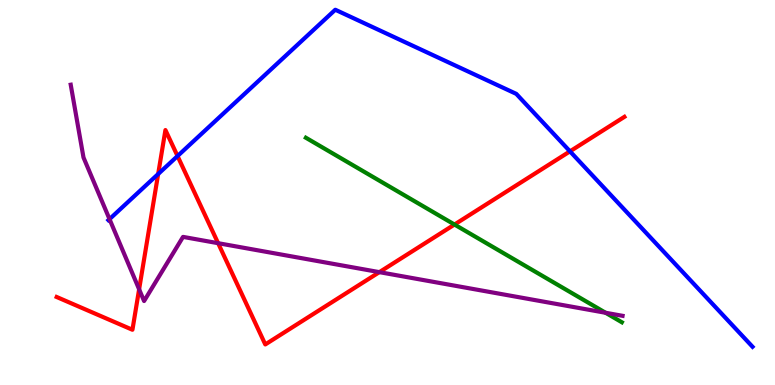[{'lines': ['blue', 'red'], 'intersections': [{'x': 2.04, 'y': 5.48}, {'x': 2.29, 'y': 5.95}, {'x': 7.35, 'y': 6.07}]}, {'lines': ['green', 'red'], 'intersections': [{'x': 5.86, 'y': 4.17}]}, {'lines': ['purple', 'red'], 'intersections': [{'x': 1.8, 'y': 2.49}, {'x': 2.81, 'y': 3.68}, {'x': 4.9, 'y': 2.93}]}, {'lines': ['blue', 'green'], 'intersections': []}, {'lines': ['blue', 'purple'], 'intersections': [{'x': 1.41, 'y': 4.31}]}, {'lines': ['green', 'purple'], 'intersections': [{'x': 7.81, 'y': 1.88}]}]